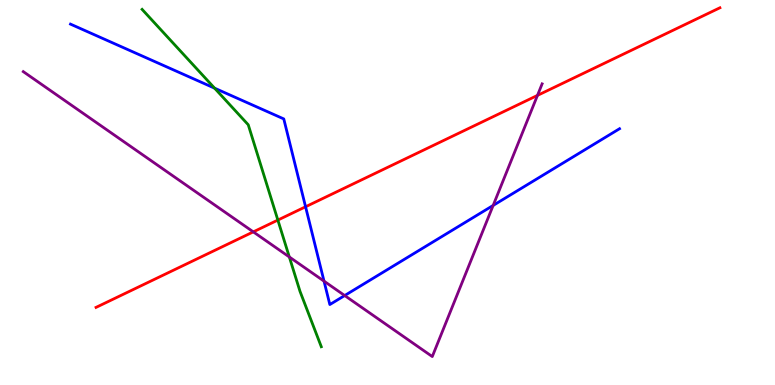[{'lines': ['blue', 'red'], 'intersections': [{'x': 3.94, 'y': 4.63}]}, {'lines': ['green', 'red'], 'intersections': [{'x': 3.59, 'y': 4.28}]}, {'lines': ['purple', 'red'], 'intersections': [{'x': 3.27, 'y': 3.98}, {'x': 6.94, 'y': 7.52}]}, {'lines': ['blue', 'green'], 'intersections': [{'x': 2.77, 'y': 7.71}]}, {'lines': ['blue', 'purple'], 'intersections': [{'x': 4.18, 'y': 2.7}, {'x': 4.45, 'y': 2.32}, {'x': 6.36, 'y': 4.66}]}, {'lines': ['green', 'purple'], 'intersections': [{'x': 3.73, 'y': 3.33}]}]